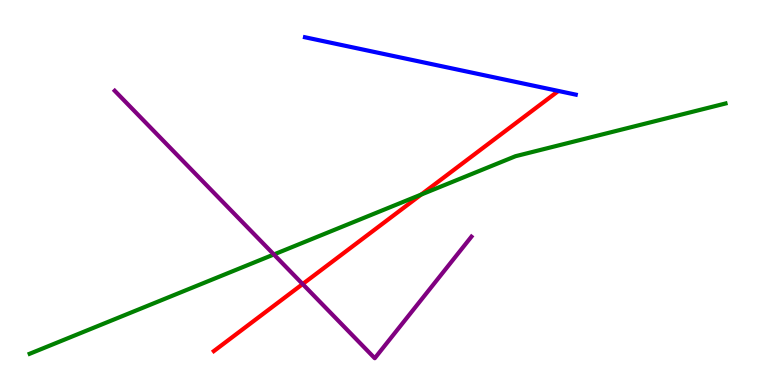[{'lines': ['blue', 'red'], 'intersections': []}, {'lines': ['green', 'red'], 'intersections': [{'x': 5.43, 'y': 4.95}]}, {'lines': ['purple', 'red'], 'intersections': [{'x': 3.91, 'y': 2.62}]}, {'lines': ['blue', 'green'], 'intersections': []}, {'lines': ['blue', 'purple'], 'intersections': []}, {'lines': ['green', 'purple'], 'intersections': [{'x': 3.53, 'y': 3.39}]}]